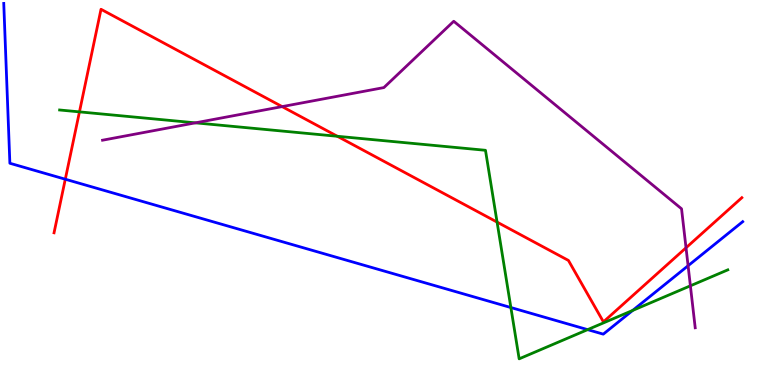[{'lines': ['blue', 'red'], 'intersections': [{'x': 0.843, 'y': 5.34}]}, {'lines': ['green', 'red'], 'intersections': [{'x': 1.03, 'y': 7.09}, {'x': 4.35, 'y': 6.46}, {'x': 6.41, 'y': 4.23}]}, {'lines': ['purple', 'red'], 'intersections': [{'x': 3.64, 'y': 7.23}, {'x': 8.85, 'y': 3.56}]}, {'lines': ['blue', 'green'], 'intersections': [{'x': 6.59, 'y': 2.01}, {'x': 7.58, 'y': 1.44}, {'x': 8.16, 'y': 1.94}]}, {'lines': ['blue', 'purple'], 'intersections': [{'x': 8.88, 'y': 3.1}]}, {'lines': ['green', 'purple'], 'intersections': [{'x': 2.52, 'y': 6.81}, {'x': 8.91, 'y': 2.58}]}]